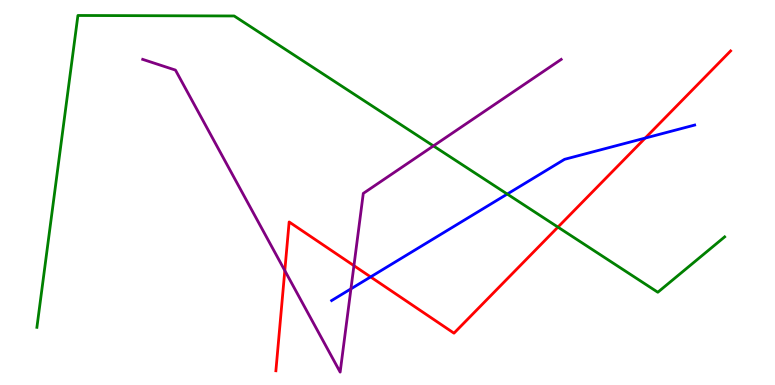[{'lines': ['blue', 'red'], 'intersections': [{'x': 4.78, 'y': 2.81}, {'x': 8.33, 'y': 6.41}]}, {'lines': ['green', 'red'], 'intersections': [{'x': 7.2, 'y': 4.1}]}, {'lines': ['purple', 'red'], 'intersections': [{'x': 3.67, 'y': 2.97}, {'x': 4.57, 'y': 3.1}]}, {'lines': ['blue', 'green'], 'intersections': [{'x': 6.55, 'y': 4.96}]}, {'lines': ['blue', 'purple'], 'intersections': [{'x': 4.53, 'y': 2.5}]}, {'lines': ['green', 'purple'], 'intersections': [{'x': 5.59, 'y': 6.21}]}]